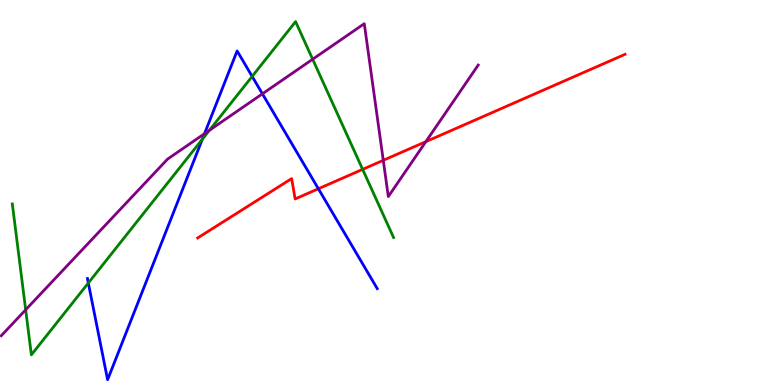[{'lines': ['blue', 'red'], 'intersections': [{'x': 4.11, 'y': 5.1}]}, {'lines': ['green', 'red'], 'intersections': [{'x': 4.68, 'y': 5.6}]}, {'lines': ['purple', 'red'], 'intersections': [{'x': 4.95, 'y': 5.84}, {'x': 5.5, 'y': 6.32}]}, {'lines': ['blue', 'green'], 'intersections': [{'x': 1.14, 'y': 2.65}, {'x': 2.61, 'y': 6.38}, {'x': 3.25, 'y': 8.02}]}, {'lines': ['blue', 'purple'], 'intersections': [{'x': 2.64, 'y': 6.53}, {'x': 3.39, 'y': 7.56}]}, {'lines': ['green', 'purple'], 'intersections': [{'x': 0.331, 'y': 1.95}, {'x': 2.7, 'y': 6.62}, {'x': 4.03, 'y': 8.46}]}]